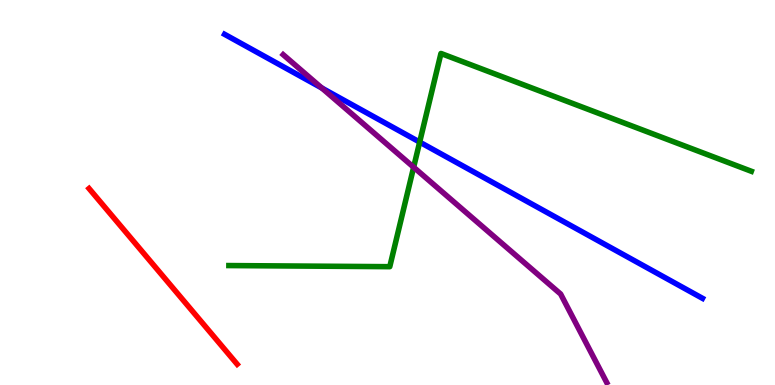[{'lines': ['blue', 'red'], 'intersections': []}, {'lines': ['green', 'red'], 'intersections': []}, {'lines': ['purple', 'red'], 'intersections': []}, {'lines': ['blue', 'green'], 'intersections': [{'x': 5.42, 'y': 6.31}]}, {'lines': ['blue', 'purple'], 'intersections': [{'x': 4.15, 'y': 7.71}]}, {'lines': ['green', 'purple'], 'intersections': [{'x': 5.34, 'y': 5.66}]}]